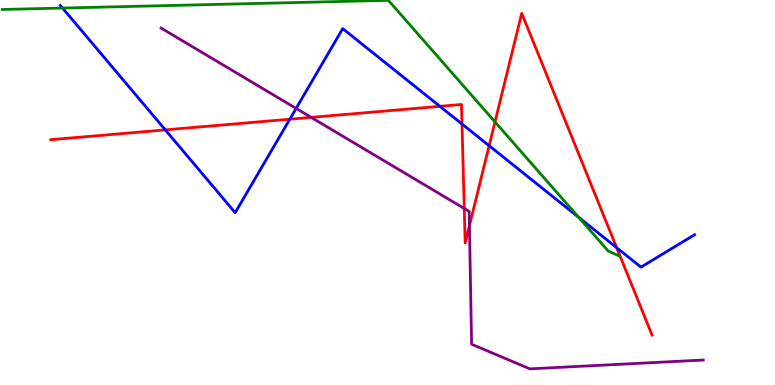[{'lines': ['blue', 'red'], 'intersections': [{'x': 2.13, 'y': 6.63}, {'x': 3.74, 'y': 6.9}, {'x': 5.68, 'y': 7.24}, {'x': 5.96, 'y': 6.78}, {'x': 6.31, 'y': 6.22}, {'x': 7.96, 'y': 3.57}]}, {'lines': ['green', 'red'], 'intersections': [{'x': 6.39, 'y': 6.83}]}, {'lines': ['purple', 'red'], 'intersections': [{'x': 4.01, 'y': 6.95}, {'x': 5.99, 'y': 4.58}, {'x': 6.06, 'y': 4.14}]}, {'lines': ['blue', 'green'], 'intersections': [{'x': 0.807, 'y': 9.79}, {'x': 7.47, 'y': 4.36}]}, {'lines': ['blue', 'purple'], 'intersections': [{'x': 3.82, 'y': 7.18}]}, {'lines': ['green', 'purple'], 'intersections': []}]